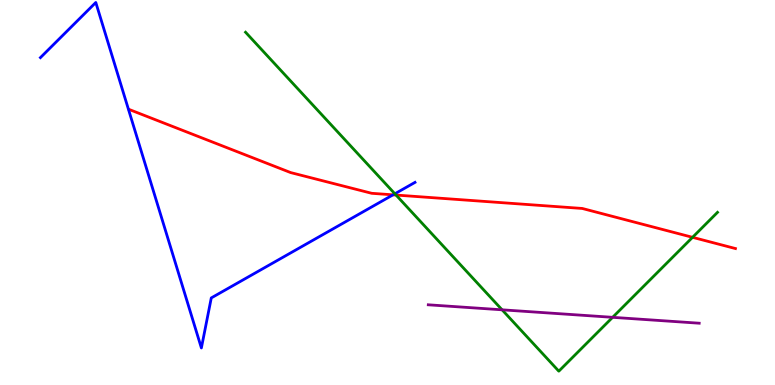[{'lines': ['blue', 'red'], 'intersections': [{'x': 5.07, 'y': 4.94}]}, {'lines': ['green', 'red'], 'intersections': [{'x': 5.11, 'y': 4.93}, {'x': 8.94, 'y': 3.84}]}, {'lines': ['purple', 'red'], 'intersections': []}, {'lines': ['blue', 'green'], 'intersections': [{'x': 5.1, 'y': 4.97}]}, {'lines': ['blue', 'purple'], 'intersections': []}, {'lines': ['green', 'purple'], 'intersections': [{'x': 6.48, 'y': 1.95}, {'x': 7.9, 'y': 1.76}]}]